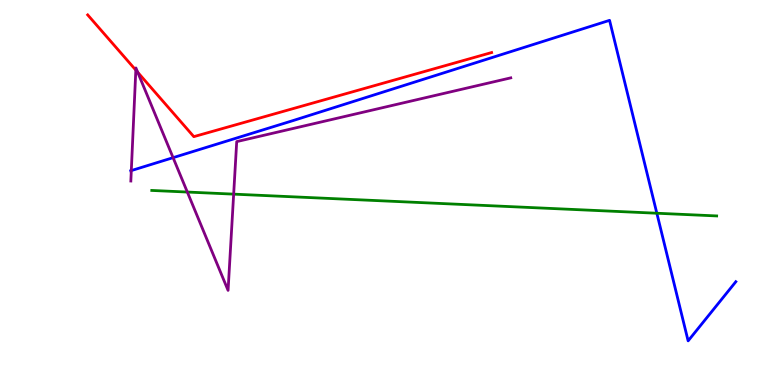[{'lines': ['blue', 'red'], 'intersections': []}, {'lines': ['green', 'red'], 'intersections': []}, {'lines': ['purple', 'red'], 'intersections': [{'x': 1.75, 'y': 8.18}, {'x': 1.78, 'y': 8.12}]}, {'lines': ['blue', 'green'], 'intersections': [{'x': 8.48, 'y': 4.46}]}, {'lines': ['blue', 'purple'], 'intersections': [{'x': 1.69, 'y': 5.57}, {'x': 2.23, 'y': 5.9}]}, {'lines': ['green', 'purple'], 'intersections': [{'x': 2.42, 'y': 5.01}, {'x': 3.02, 'y': 4.96}]}]